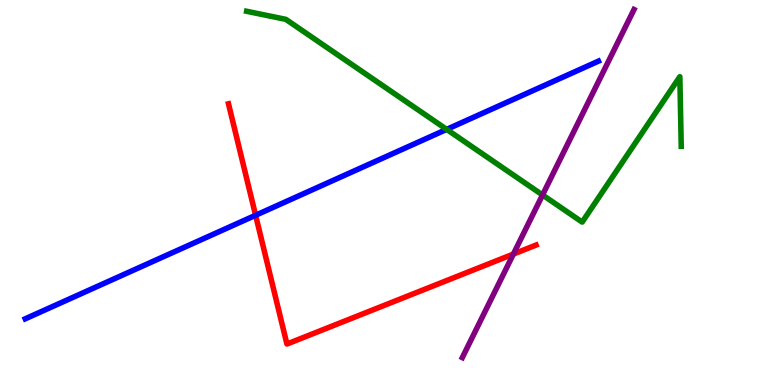[{'lines': ['blue', 'red'], 'intersections': [{'x': 3.3, 'y': 4.41}]}, {'lines': ['green', 'red'], 'intersections': []}, {'lines': ['purple', 'red'], 'intersections': [{'x': 6.62, 'y': 3.4}]}, {'lines': ['blue', 'green'], 'intersections': [{'x': 5.76, 'y': 6.64}]}, {'lines': ['blue', 'purple'], 'intersections': []}, {'lines': ['green', 'purple'], 'intersections': [{'x': 7.0, 'y': 4.94}]}]